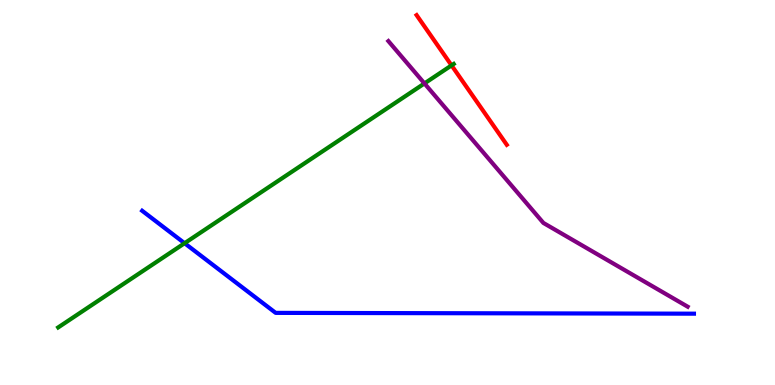[{'lines': ['blue', 'red'], 'intersections': []}, {'lines': ['green', 'red'], 'intersections': [{'x': 5.83, 'y': 8.3}]}, {'lines': ['purple', 'red'], 'intersections': []}, {'lines': ['blue', 'green'], 'intersections': [{'x': 2.38, 'y': 3.68}]}, {'lines': ['blue', 'purple'], 'intersections': []}, {'lines': ['green', 'purple'], 'intersections': [{'x': 5.48, 'y': 7.83}]}]